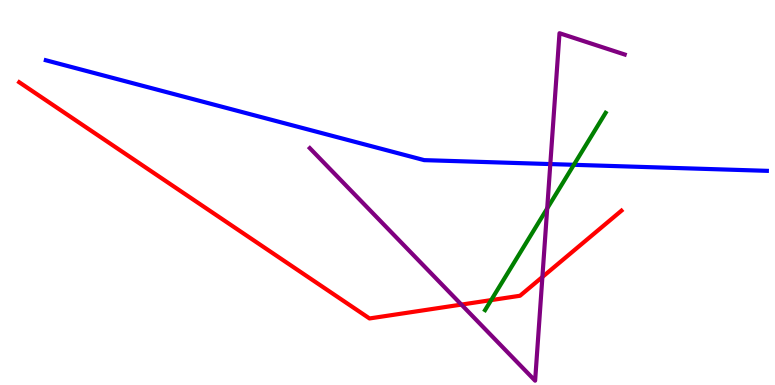[{'lines': ['blue', 'red'], 'intersections': []}, {'lines': ['green', 'red'], 'intersections': [{'x': 6.34, 'y': 2.21}]}, {'lines': ['purple', 'red'], 'intersections': [{'x': 5.95, 'y': 2.09}, {'x': 7.0, 'y': 2.81}]}, {'lines': ['blue', 'green'], 'intersections': [{'x': 7.4, 'y': 5.72}]}, {'lines': ['blue', 'purple'], 'intersections': [{'x': 7.1, 'y': 5.74}]}, {'lines': ['green', 'purple'], 'intersections': [{'x': 7.06, 'y': 4.59}]}]